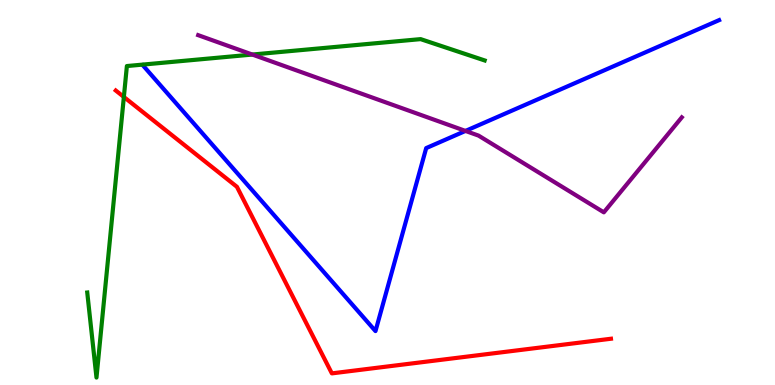[{'lines': ['blue', 'red'], 'intersections': []}, {'lines': ['green', 'red'], 'intersections': [{'x': 1.6, 'y': 7.48}]}, {'lines': ['purple', 'red'], 'intersections': []}, {'lines': ['blue', 'green'], 'intersections': []}, {'lines': ['blue', 'purple'], 'intersections': [{'x': 6.01, 'y': 6.6}]}, {'lines': ['green', 'purple'], 'intersections': [{'x': 3.26, 'y': 8.58}]}]